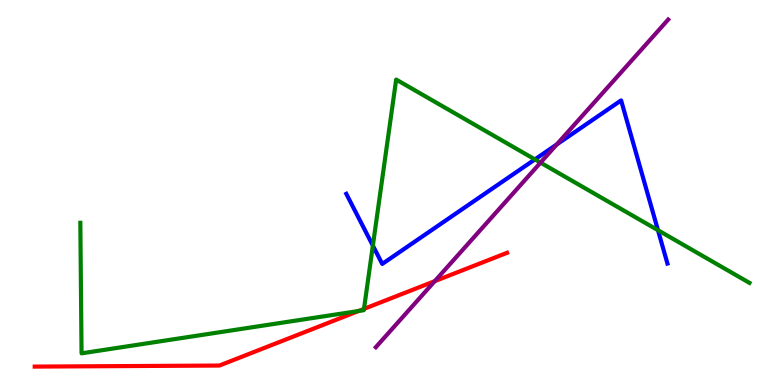[{'lines': ['blue', 'red'], 'intersections': []}, {'lines': ['green', 'red'], 'intersections': [{'x': 4.63, 'y': 1.92}, {'x': 4.7, 'y': 1.98}]}, {'lines': ['purple', 'red'], 'intersections': [{'x': 5.61, 'y': 2.7}]}, {'lines': ['blue', 'green'], 'intersections': [{'x': 4.81, 'y': 3.62}, {'x': 6.9, 'y': 5.86}, {'x': 8.49, 'y': 4.02}]}, {'lines': ['blue', 'purple'], 'intersections': [{'x': 7.18, 'y': 6.25}]}, {'lines': ['green', 'purple'], 'intersections': [{'x': 6.97, 'y': 5.78}]}]